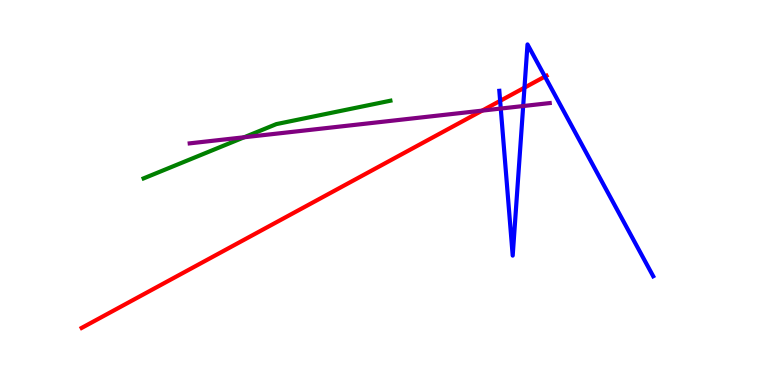[{'lines': ['blue', 'red'], 'intersections': [{'x': 6.45, 'y': 7.38}, {'x': 6.77, 'y': 7.72}, {'x': 7.03, 'y': 8.01}]}, {'lines': ['green', 'red'], 'intersections': []}, {'lines': ['purple', 'red'], 'intersections': [{'x': 6.22, 'y': 7.13}]}, {'lines': ['blue', 'green'], 'intersections': []}, {'lines': ['blue', 'purple'], 'intersections': [{'x': 6.46, 'y': 7.18}, {'x': 6.75, 'y': 7.25}]}, {'lines': ['green', 'purple'], 'intersections': [{'x': 3.15, 'y': 6.43}]}]